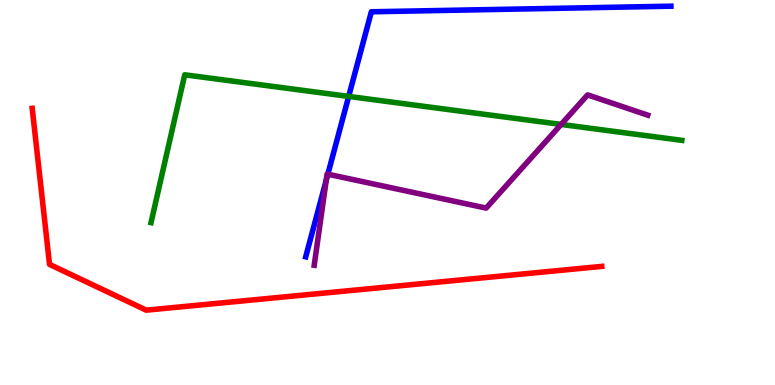[{'lines': ['blue', 'red'], 'intersections': []}, {'lines': ['green', 'red'], 'intersections': []}, {'lines': ['purple', 'red'], 'intersections': []}, {'lines': ['blue', 'green'], 'intersections': [{'x': 4.5, 'y': 7.5}]}, {'lines': ['blue', 'purple'], 'intersections': [{'x': 4.21, 'y': 5.32}, {'x': 4.23, 'y': 5.48}]}, {'lines': ['green', 'purple'], 'intersections': [{'x': 7.24, 'y': 6.77}]}]